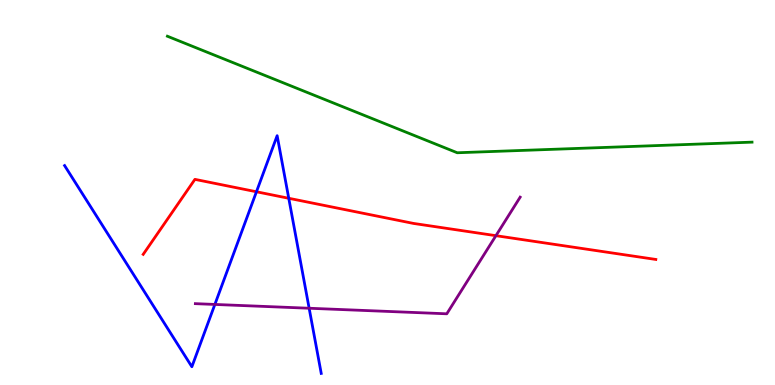[{'lines': ['blue', 'red'], 'intersections': [{'x': 3.31, 'y': 5.02}, {'x': 3.73, 'y': 4.85}]}, {'lines': ['green', 'red'], 'intersections': []}, {'lines': ['purple', 'red'], 'intersections': [{'x': 6.4, 'y': 3.88}]}, {'lines': ['blue', 'green'], 'intersections': []}, {'lines': ['blue', 'purple'], 'intersections': [{'x': 2.77, 'y': 2.09}, {'x': 3.99, 'y': 1.99}]}, {'lines': ['green', 'purple'], 'intersections': []}]